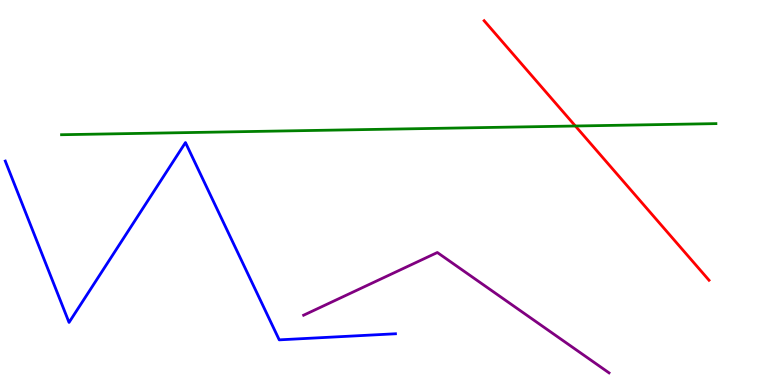[{'lines': ['blue', 'red'], 'intersections': []}, {'lines': ['green', 'red'], 'intersections': [{'x': 7.42, 'y': 6.73}]}, {'lines': ['purple', 'red'], 'intersections': []}, {'lines': ['blue', 'green'], 'intersections': []}, {'lines': ['blue', 'purple'], 'intersections': []}, {'lines': ['green', 'purple'], 'intersections': []}]